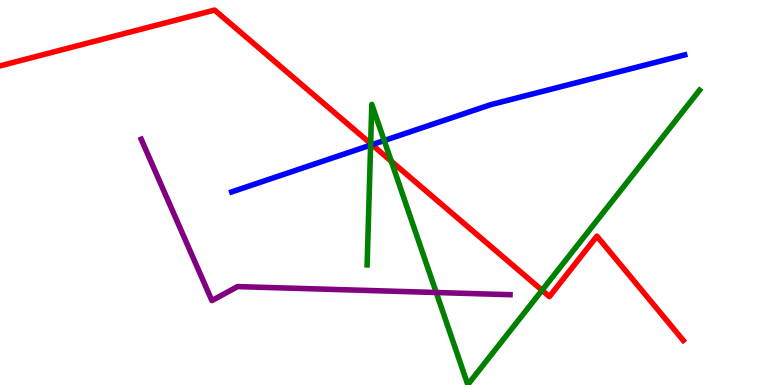[{'lines': ['blue', 'red'], 'intersections': [{'x': 4.8, 'y': 6.24}]}, {'lines': ['green', 'red'], 'intersections': [{'x': 4.78, 'y': 6.27}, {'x': 5.05, 'y': 5.81}, {'x': 6.99, 'y': 2.46}]}, {'lines': ['purple', 'red'], 'intersections': []}, {'lines': ['blue', 'green'], 'intersections': [{'x': 4.78, 'y': 6.23}, {'x': 4.96, 'y': 6.35}]}, {'lines': ['blue', 'purple'], 'intersections': []}, {'lines': ['green', 'purple'], 'intersections': [{'x': 5.63, 'y': 2.4}]}]